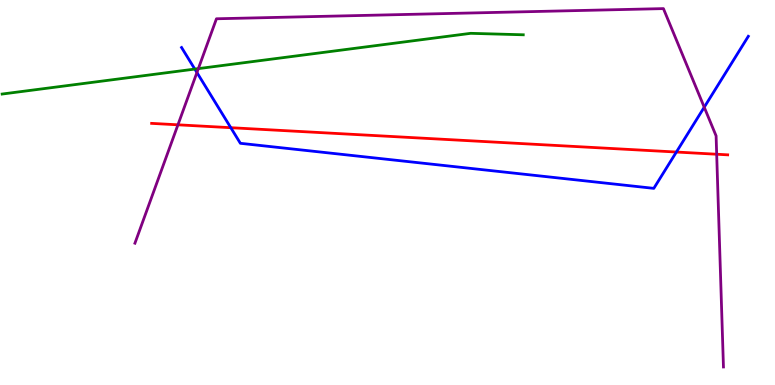[{'lines': ['blue', 'red'], 'intersections': [{'x': 2.98, 'y': 6.68}, {'x': 8.73, 'y': 6.05}]}, {'lines': ['green', 'red'], 'intersections': []}, {'lines': ['purple', 'red'], 'intersections': [{'x': 2.3, 'y': 6.76}, {'x': 9.25, 'y': 5.99}]}, {'lines': ['blue', 'green'], 'intersections': [{'x': 2.51, 'y': 8.21}]}, {'lines': ['blue', 'purple'], 'intersections': [{'x': 2.54, 'y': 8.12}, {'x': 9.09, 'y': 7.22}]}, {'lines': ['green', 'purple'], 'intersections': [{'x': 2.56, 'y': 8.22}]}]